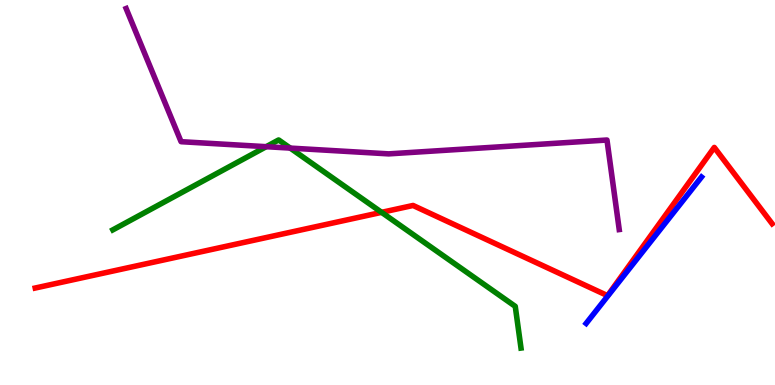[{'lines': ['blue', 'red'], 'intersections': []}, {'lines': ['green', 'red'], 'intersections': [{'x': 4.92, 'y': 4.48}]}, {'lines': ['purple', 'red'], 'intersections': []}, {'lines': ['blue', 'green'], 'intersections': []}, {'lines': ['blue', 'purple'], 'intersections': []}, {'lines': ['green', 'purple'], 'intersections': [{'x': 3.43, 'y': 6.19}, {'x': 3.75, 'y': 6.15}]}]